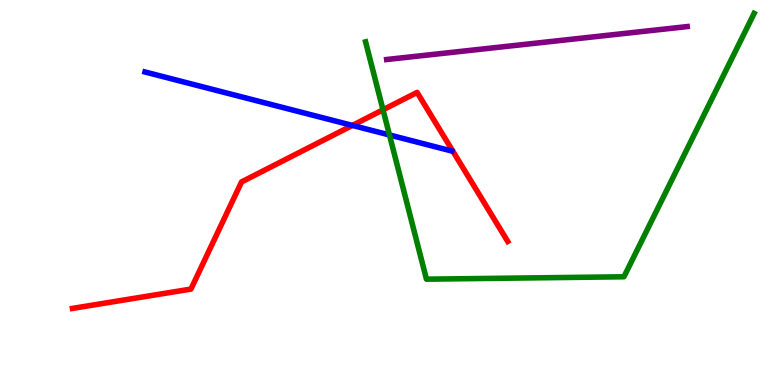[{'lines': ['blue', 'red'], 'intersections': [{'x': 4.55, 'y': 6.74}]}, {'lines': ['green', 'red'], 'intersections': [{'x': 4.94, 'y': 7.15}]}, {'lines': ['purple', 'red'], 'intersections': []}, {'lines': ['blue', 'green'], 'intersections': [{'x': 5.03, 'y': 6.49}]}, {'lines': ['blue', 'purple'], 'intersections': []}, {'lines': ['green', 'purple'], 'intersections': []}]